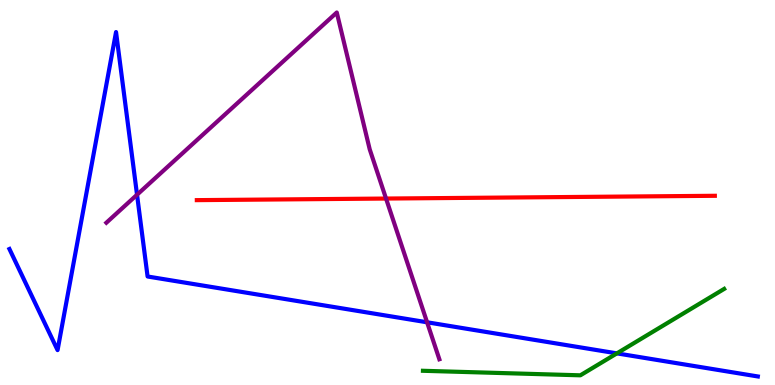[{'lines': ['blue', 'red'], 'intersections': []}, {'lines': ['green', 'red'], 'intersections': []}, {'lines': ['purple', 'red'], 'intersections': [{'x': 4.98, 'y': 4.84}]}, {'lines': ['blue', 'green'], 'intersections': [{'x': 7.96, 'y': 0.822}]}, {'lines': ['blue', 'purple'], 'intersections': [{'x': 1.77, 'y': 4.94}, {'x': 5.51, 'y': 1.63}]}, {'lines': ['green', 'purple'], 'intersections': []}]